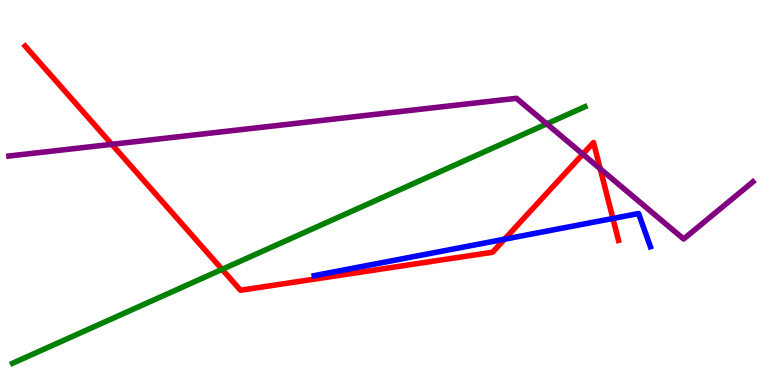[{'lines': ['blue', 'red'], 'intersections': [{'x': 6.51, 'y': 3.79}, {'x': 7.91, 'y': 4.33}]}, {'lines': ['green', 'red'], 'intersections': [{'x': 2.87, 'y': 3.0}]}, {'lines': ['purple', 'red'], 'intersections': [{'x': 1.44, 'y': 6.25}, {'x': 7.52, 'y': 6.0}, {'x': 7.74, 'y': 5.62}]}, {'lines': ['blue', 'green'], 'intersections': []}, {'lines': ['blue', 'purple'], 'intersections': []}, {'lines': ['green', 'purple'], 'intersections': [{'x': 7.06, 'y': 6.78}]}]